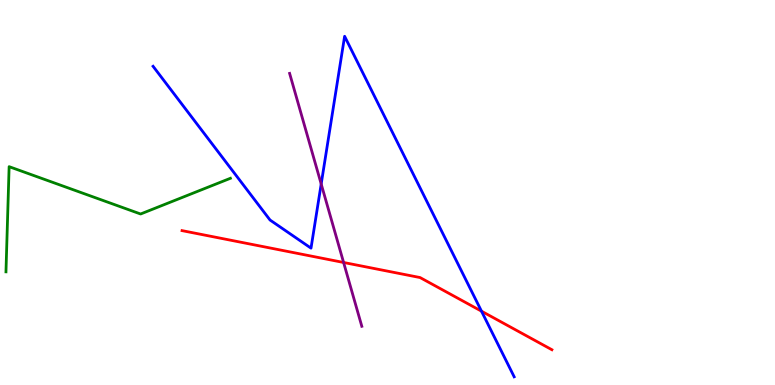[{'lines': ['blue', 'red'], 'intersections': [{'x': 6.21, 'y': 1.92}]}, {'lines': ['green', 'red'], 'intersections': []}, {'lines': ['purple', 'red'], 'intersections': [{'x': 4.43, 'y': 3.18}]}, {'lines': ['blue', 'green'], 'intersections': []}, {'lines': ['blue', 'purple'], 'intersections': [{'x': 4.14, 'y': 5.22}]}, {'lines': ['green', 'purple'], 'intersections': []}]